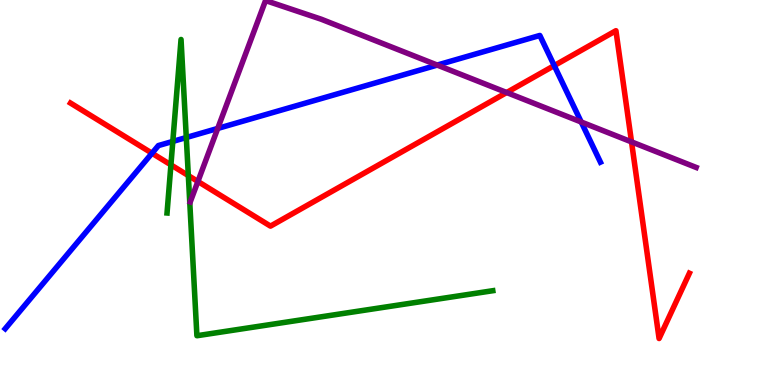[{'lines': ['blue', 'red'], 'intersections': [{'x': 1.96, 'y': 6.02}, {'x': 7.15, 'y': 8.3}]}, {'lines': ['green', 'red'], 'intersections': [{'x': 2.21, 'y': 5.72}, {'x': 2.43, 'y': 5.44}]}, {'lines': ['purple', 'red'], 'intersections': [{'x': 2.55, 'y': 5.29}, {'x': 6.54, 'y': 7.6}, {'x': 8.15, 'y': 6.31}]}, {'lines': ['blue', 'green'], 'intersections': [{'x': 2.23, 'y': 6.33}, {'x': 2.4, 'y': 6.43}]}, {'lines': ['blue', 'purple'], 'intersections': [{'x': 2.81, 'y': 6.66}, {'x': 5.64, 'y': 8.31}, {'x': 7.5, 'y': 6.83}]}, {'lines': ['green', 'purple'], 'intersections': []}]